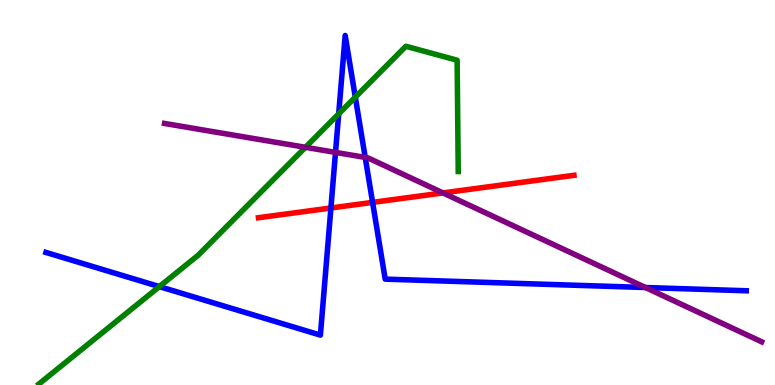[{'lines': ['blue', 'red'], 'intersections': [{'x': 4.27, 'y': 4.6}, {'x': 4.81, 'y': 4.74}]}, {'lines': ['green', 'red'], 'intersections': []}, {'lines': ['purple', 'red'], 'intersections': [{'x': 5.72, 'y': 4.99}]}, {'lines': ['blue', 'green'], 'intersections': [{'x': 2.06, 'y': 2.56}, {'x': 4.37, 'y': 7.04}, {'x': 4.58, 'y': 7.48}]}, {'lines': ['blue', 'purple'], 'intersections': [{'x': 4.33, 'y': 6.04}, {'x': 4.71, 'y': 5.91}, {'x': 8.33, 'y': 2.53}]}, {'lines': ['green', 'purple'], 'intersections': [{'x': 3.94, 'y': 6.17}]}]